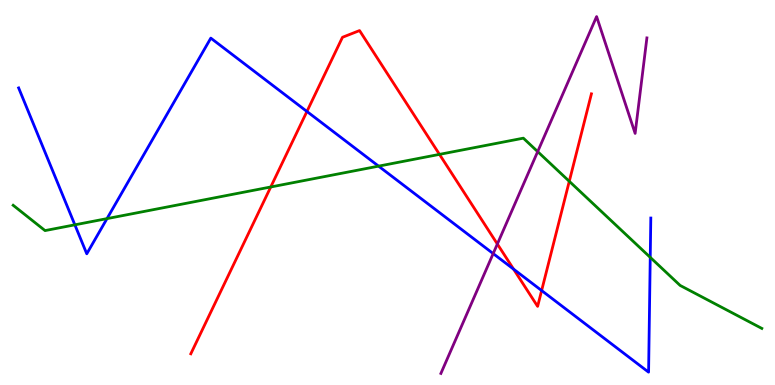[{'lines': ['blue', 'red'], 'intersections': [{'x': 3.96, 'y': 7.1}, {'x': 6.63, 'y': 3.01}, {'x': 6.99, 'y': 2.45}]}, {'lines': ['green', 'red'], 'intersections': [{'x': 3.49, 'y': 5.14}, {'x': 5.67, 'y': 5.99}, {'x': 7.35, 'y': 5.29}]}, {'lines': ['purple', 'red'], 'intersections': [{'x': 6.42, 'y': 3.66}]}, {'lines': ['blue', 'green'], 'intersections': [{'x': 0.966, 'y': 4.16}, {'x': 1.38, 'y': 4.32}, {'x': 4.88, 'y': 5.68}, {'x': 8.39, 'y': 3.32}]}, {'lines': ['blue', 'purple'], 'intersections': [{'x': 6.36, 'y': 3.41}]}, {'lines': ['green', 'purple'], 'intersections': [{'x': 6.94, 'y': 6.06}]}]